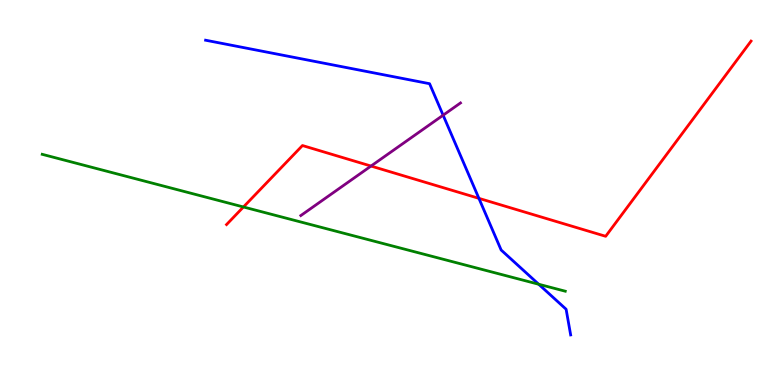[{'lines': ['blue', 'red'], 'intersections': [{'x': 6.18, 'y': 4.85}]}, {'lines': ['green', 'red'], 'intersections': [{'x': 3.14, 'y': 4.62}]}, {'lines': ['purple', 'red'], 'intersections': [{'x': 4.79, 'y': 5.69}]}, {'lines': ['blue', 'green'], 'intersections': [{'x': 6.95, 'y': 2.62}]}, {'lines': ['blue', 'purple'], 'intersections': [{'x': 5.72, 'y': 7.01}]}, {'lines': ['green', 'purple'], 'intersections': []}]